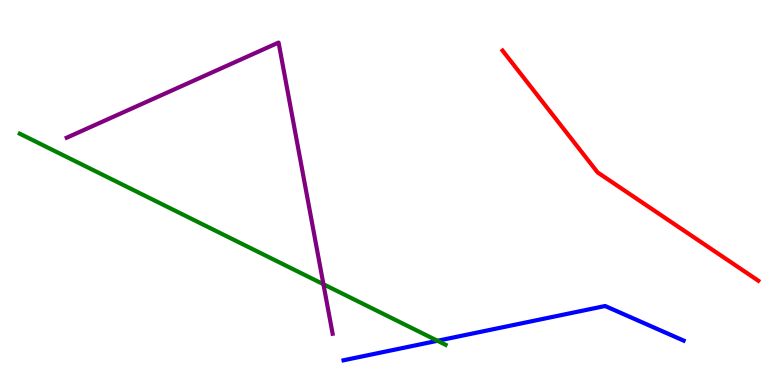[{'lines': ['blue', 'red'], 'intersections': []}, {'lines': ['green', 'red'], 'intersections': []}, {'lines': ['purple', 'red'], 'intersections': []}, {'lines': ['blue', 'green'], 'intersections': [{'x': 5.65, 'y': 1.15}]}, {'lines': ['blue', 'purple'], 'intersections': []}, {'lines': ['green', 'purple'], 'intersections': [{'x': 4.17, 'y': 2.62}]}]